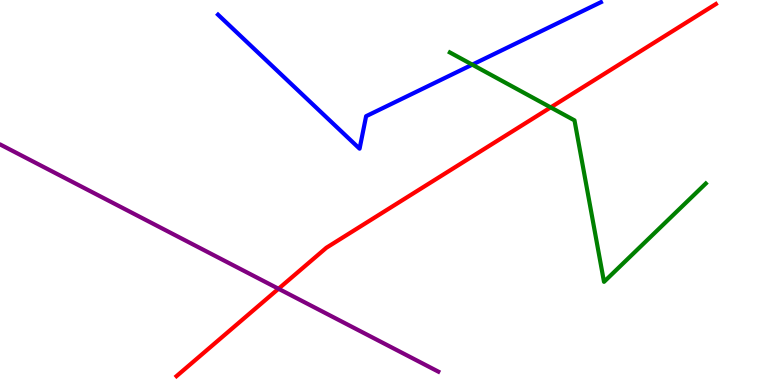[{'lines': ['blue', 'red'], 'intersections': []}, {'lines': ['green', 'red'], 'intersections': [{'x': 7.11, 'y': 7.21}]}, {'lines': ['purple', 'red'], 'intersections': [{'x': 3.59, 'y': 2.5}]}, {'lines': ['blue', 'green'], 'intersections': [{'x': 6.09, 'y': 8.32}]}, {'lines': ['blue', 'purple'], 'intersections': []}, {'lines': ['green', 'purple'], 'intersections': []}]